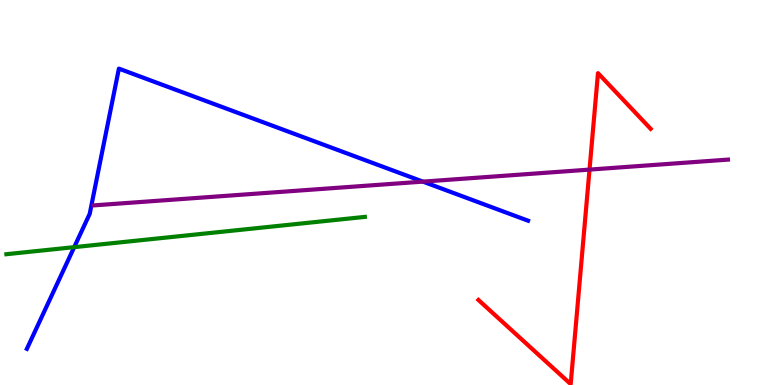[{'lines': ['blue', 'red'], 'intersections': []}, {'lines': ['green', 'red'], 'intersections': []}, {'lines': ['purple', 'red'], 'intersections': [{'x': 7.61, 'y': 5.59}]}, {'lines': ['blue', 'green'], 'intersections': [{'x': 0.957, 'y': 3.58}]}, {'lines': ['blue', 'purple'], 'intersections': [{'x': 5.46, 'y': 5.28}]}, {'lines': ['green', 'purple'], 'intersections': []}]